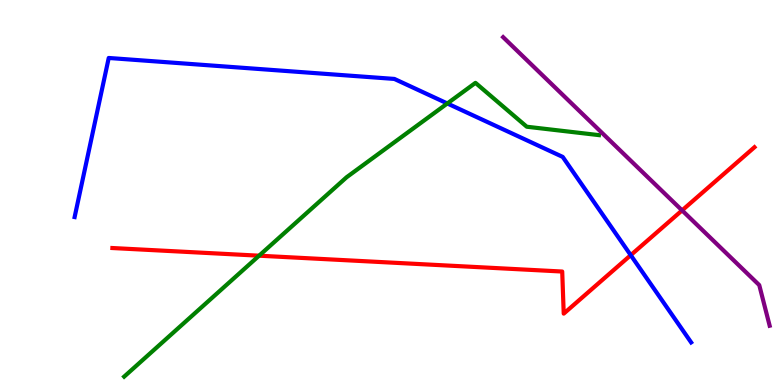[{'lines': ['blue', 'red'], 'intersections': [{'x': 8.14, 'y': 3.37}]}, {'lines': ['green', 'red'], 'intersections': [{'x': 3.34, 'y': 3.36}]}, {'lines': ['purple', 'red'], 'intersections': [{'x': 8.8, 'y': 4.54}]}, {'lines': ['blue', 'green'], 'intersections': [{'x': 5.77, 'y': 7.31}]}, {'lines': ['blue', 'purple'], 'intersections': []}, {'lines': ['green', 'purple'], 'intersections': []}]